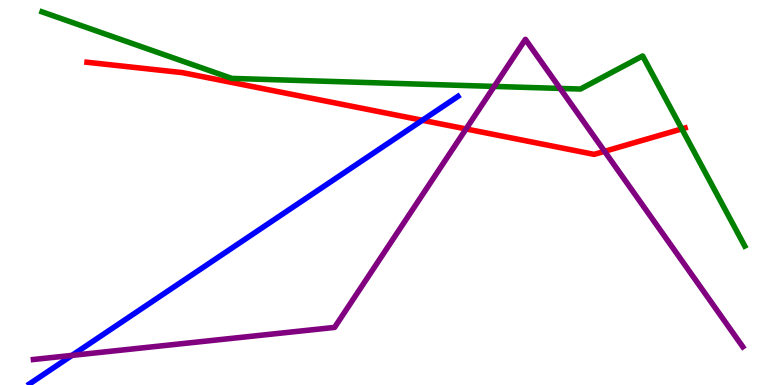[{'lines': ['blue', 'red'], 'intersections': [{'x': 5.45, 'y': 6.88}]}, {'lines': ['green', 'red'], 'intersections': [{'x': 8.8, 'y': 6.65}]}, {'lines': ['purple', 'red'], 'intersections': [{'x': 6.01, 'y': 6.65}, {'x': 7.8, 'y': 6.07}]}, {'lines': ['blue', 'green'], 'intersections': []}, {'lines': ['blue', 'purple'], 'intersections': [{'x': 0.929, 'y': 0.769}]}, {'lines': ['green', 'purple'], 'intersections': [{'x': 6.38, 'y': 7.76}, {'x': 7.23, 'y': 7.7}]}]